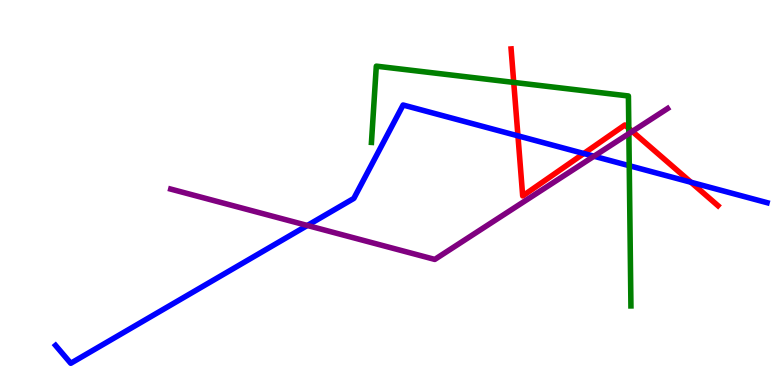[{'lines': ['blue', 'red'], 'intersections': [{'x': 6.68, 'y': 6.47}, {'x': 7.53, 'y': 6.01}, {'x': 8.92, 'y': 5.27}]}, {'lines': ['green', 'red'], 'intersections': [{'x': 6.63, 'y': 7.86}, {'x': 8.11, 'y': 6.67}]}, {'lines': ['purple', 'red'], 'intersections': [{'x': 8.16, 'y': 6.59}]}, {'lines': ['blue', 'green'], 'intersections': [{'x': 8.12, 'y': 5.7}]}, {'lines': ['blue', 'purple'], 'intersections': [{'x': 3.97, 'y': 4.14}, {'x': 7.66, 'y': 5.94}]}, {'lines': ['green', 'purple'], 'intersections': [{'x': 8.11, 'y': 6.53}]}]